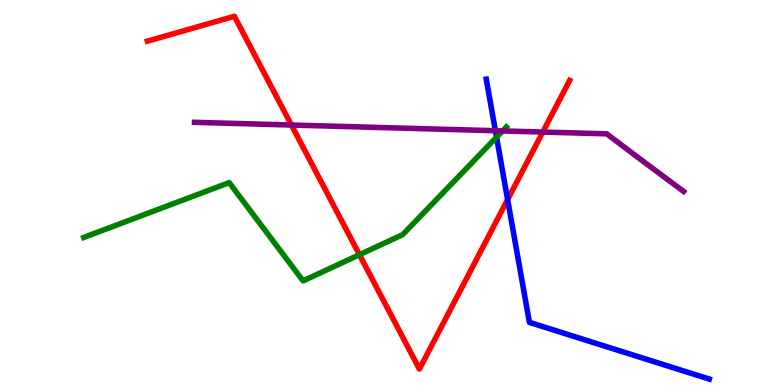[{'lines': ['blue', 'red'], 'intersections': [{'x': 6.55, 'y': 4.82}]}, {'lines': ['green', 'red'], 'intersections': [{'x': 4.64, 'y': 3.38}]}, {'lines': ['purple', 'red'], 'intersections': [{'x': 3.76, 'y': 6.75}, {'x': 7.0, 'y': 6.57}]}, {'lines': ['blue', 'green'], 'intersections': [{'x': 6.41, 'y': 6.44}]}, {'lines': ['blue', 'purple'], 'intersections': [{'x': 6.39, 'y': 6.6}]}, {'lines': ['green', 'purple'], 'intersections': [{'x': 6.48, 'y': 6.6}]}]